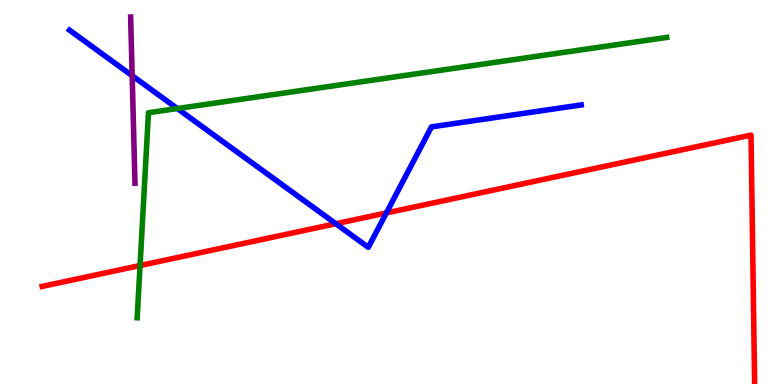[{'lines': ['blue', 'red'], 'intersections': [{'x': 4.33, 'y': 4.19}, {'x': 4.99, 'y': 4.47}]}, {'lines': ['green', 'red'], 'intersections': [{'x': 1.81, 'y': 3.1}]}, {'lines': ['purple', 'red'], 'intersections': []}, {'lines': ['blue', 'green'], 'intersections': [{'x': 2.29, 'y': 7.18}]}, {'lines': ['blue', 'purple'], 'intersections': [{'x': 1.71, 'y': 8.03}]}, {'lines': ['green', 'purple'], 'intersections': []}]